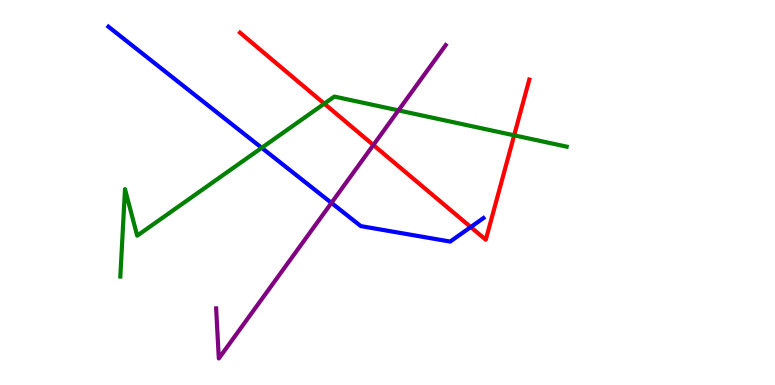[{'lines': ['blue', 'red'], 'intersections': [{'x': 6.07, 'y': 4.1}]}, {'lines': ['green', 'red'], 'intersections': [{'x': 4.18, 'y': 7.31}, {'x': 6.63, 'y': 6.49}]}, {'lines': ['purple', 'red'], 'intersections': [{'x': 4.82, 'y': 6.23}]}, {'lines': ['blue', 'green'], 'intersections': [{'x': 3.38, 'y': 6.16}]}, {'lines': ['blue', 'purple'], 'intersections': [{'x': 4.28, 'y': 4.73}]}, {'lines': ['green', 'purple'], 'intersections': [{'x': 5.14, 'y': 7.13}]}]